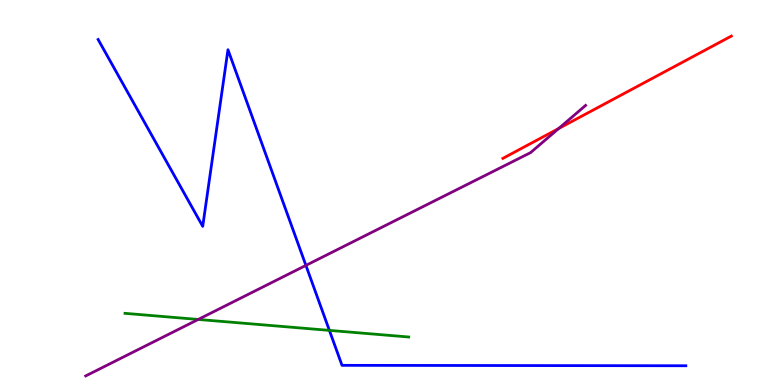[{'lines': ['blue', 'red'], 'intersections': []}, {'lines': ['green', 'red'], 'intersections': []}, {'lines': ['purple', 'red'], 'intersections': [{'x': 7.21, 'y': 6.66}]}, {'lines': ['blue', 'green'], 'intersections': [{'x': 4.25, 'y': 1.42}]}, {'lines': ['blue', 'purple'], 'intersections': [{'x': 3.95, 'y': 3.11}]}, {'lines': ['green', 'purple'], 'intersections': [{'x': 2.56, 'y': 1.7}]}]